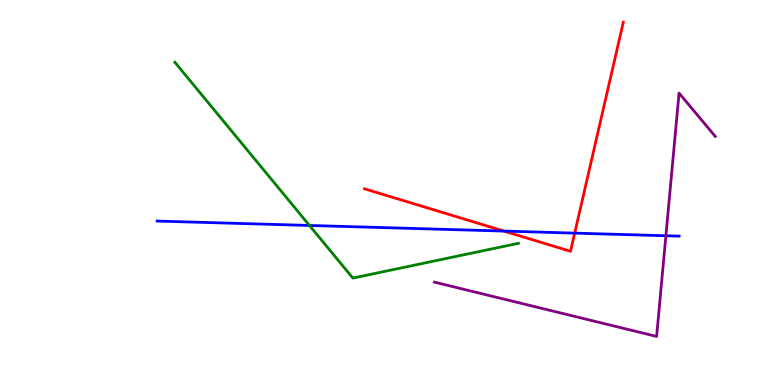[{'lines': ['blue', 'red'], 'intersections': [{'x': 6.5, 'y': 4.0}, {'x': 7.42, 'y': 3.94}]}, {'lines': ['green', 'red'], 'intersections': []}, {'lines': ['purple', 'red'], 'intersections': []}, {'lines': ['blue', 'green'], 'intersections': [{'x': 3.99, 'y': 4.14}]}, {'lines': ['blue', 'purple'], 'intersections': [{'x': 8.59, 'y': 3.88}]}, {'lines': ['green', 'purple'], 'intersections': []}]